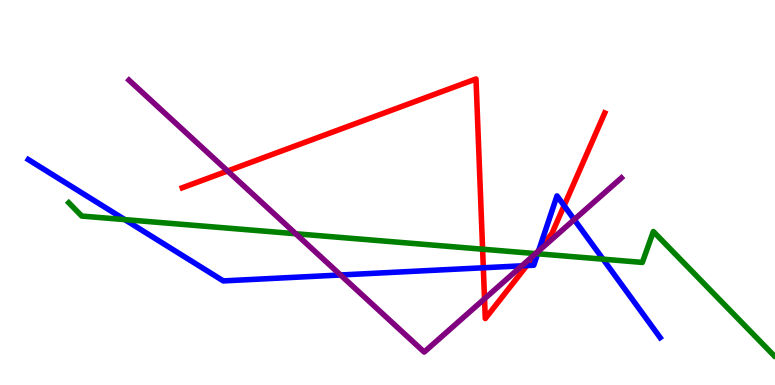[{'lines': ['blue', 'red'], 'intersections': [{'x': 6.24, 'y': 3.04}, {'x': 6.8, 'y': 3.1}, {'x': 6.95, 'y': 3.5}, {'x': 7.28, 'y': 4.66}]}, {'lines': ['green', 'red'], 'intersections': [{'x': 6.23, 'y': 3.53}, {'x': 6.92, 'y': 3.41}]}, {'lines': ['purple', 'red'], 'intersections': [{'x': 2.94, 'y': 5.56}, {'x': 6.25, 'y': 2.24}, {'x': 6.93, 'y': 3.45}]}, {'lines': ['blue', 'green'], 'intersections': [{'x': 1.61, 'y': 4.3}, {'x': 6.94, 'y': 3.41}, {'x': 7.78, 'y': 3.27}]}, {'lines': ['blue', 'purple'], 'intersections': [{'x': 4.39, 'y': 2.86}, {'x': 6.73, 'y': 3.1}, {'x': 6.95, 'y': 3.48}, {'x': 7.41, 'y': 4.3}]}, {'lines': ['green', 'purple'], 'intersections': [{'x': 3.82, 'y': 3.93}, {'x': 6.91, 'y': 3.41}]}]